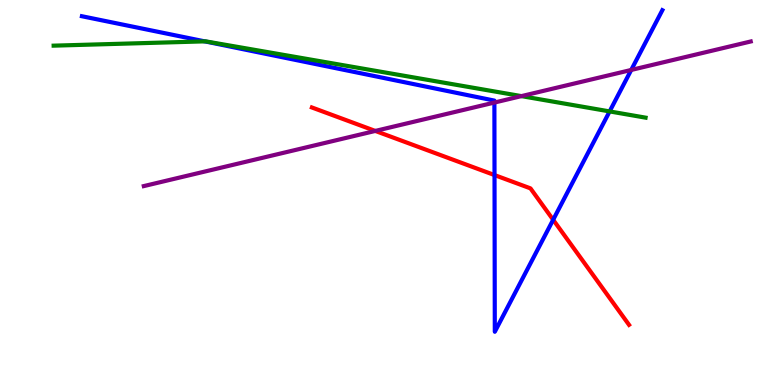[{'lines': ['blue', 'red'], 'intersections': [{'x': 6.38, 'y': 5.45}, {'x': 7.14, 'y': 4.29}]}, {'lines': ['green', 'red'], 'intersections': []}, {'lines': ['purple', 'red'], 'intersections': [{'x': 4.84, 'y': 6.6}]}, {'lines': ['blue', 'green'], 'intersections': [{'x': 2.64, 'y': 8.93}, {'x': 7.87, 'y': 7.11}]}, {'lines': ['blue', 'purple'], 'intersections': [{'x': 6.38, 'y': 7.34}, {'x': 8.14, 'y': 8.18}]}, {'lines': ['green', 'purple'], 'intersections': [{'x': 6.73, 'y': 7.5}]}]